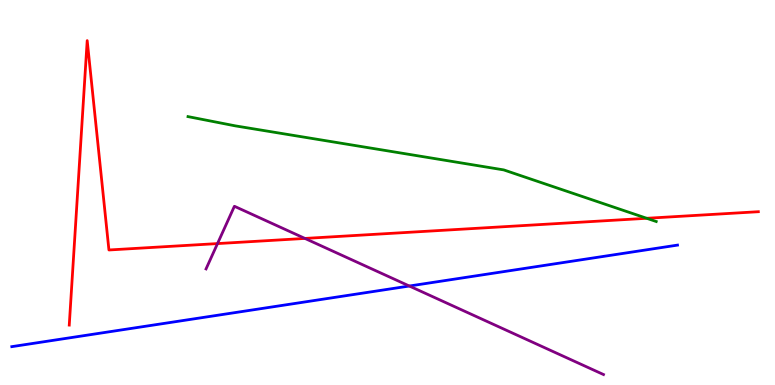[{'lines': ['blue', 'red'], 'intersections': []}, {'lines': ['green', 'red'], 'intersections': [{'x': 8.34, 'y': 4.33}]}, {'lines': ['purple', 'red'], 'intersections': [{'x': 2.81, 'y': 3.67}, {'x': 3.93, 'y': 3.81}]}, {'lines': ['blue', 'green'], 'intersections': []}, {'lines': ['blue', 'purple'], 'intersections': [{'x': 5.28, 'y': 2.57}]}, {'lines': ['green', 'purple'], 'intersections': []}]